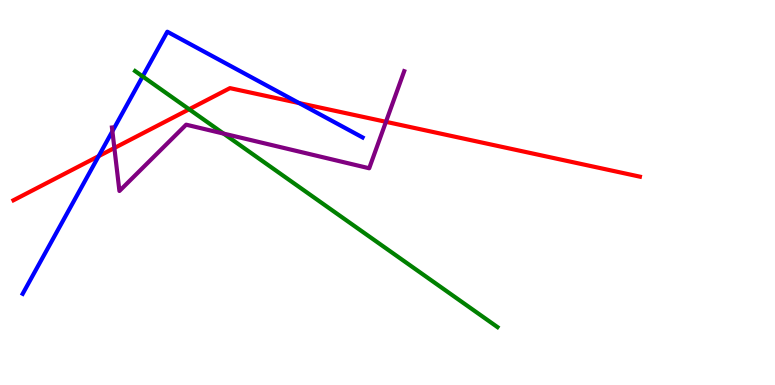[{'lines': ['blue', 'red'], 'intersections': [{'x': 1.27, 'y': 5.94}, {'x': 3.86, 'y': 7.32}]}, {'lines': ['green', 'red'], 'intersections': [{'x': 2.44, 'y': 7.16}]}, {'lines': ['purple', 'red'], 'intersections': [{'x': 1.48, 'y': 6.16}, {'x': 4.98, 'y': 6.84}]}, {'lines': ['blue', 'green'], 'intersections': [{'x': 1.84, 'y': 8.02}]}, {'lines': ['blue', 'purple'], 'intersections': [{'x': 1.45, 'y': 6.59}]}, {'lines': ['green', 'purple'], 'intersections': [{'x': 2.88, 'y': 6.53}]}]